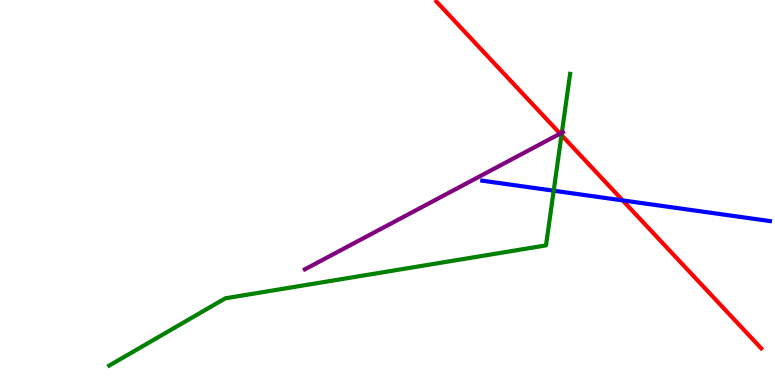[{'lines': ['blue', 'red'], 'intersections': [{'x': 8.03, 'y': 4.8}]}, {'lines': ['green', 'red'], 'intersections': [{'x': 7.25, 'y': 6.49}]}, {'lines': ['purple', 'red'], 'intersections': [{'x': 7.23, 'y': 6.53}]}, {'lines': ['blue', 'green'], 'intersections': [{'x': 7.14, 'y': 5.05}]}, {'lines': ['blue', 'purple'], 'intersections': []}, {'lines': ['green', 'purple'], 'intersections': [{'x': 7.25, 'y': 6.55}]}]